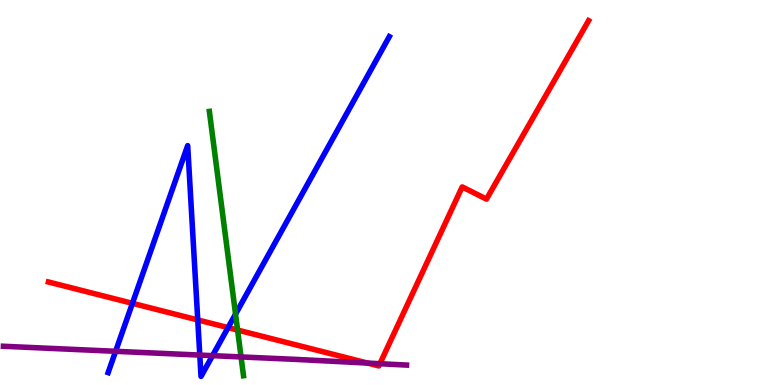[{'lines': ['blue', 'red'], 'intersections': [{'x': 1.71, 'y': 2.12}, {'x': 2.55, 'y': 1.69}, {'x': 2.94, 'y': 1.49}]}, {'lines': ['green', 'red'], 'intersections': [{'x': 3.07, 'y': 1.43}]}, {'lines': ['purple', 'red'], 'intersections': [{'x': 4.74, 'y': 0.57}, {'x': 4.9, 'y': 0.553}]}, {'lines': ['blue', 'green'], 'intersections': [{'x': 3.04, 'y': 1.84}]}, {'lines': ['blue', 'purple'], 'intersections': [{'x': 1.49, 'y': 0.875}, {'x': 2.58, 'y': 0.777}, {'x': 2.74, 'y': 0.762}]}, {'lines': ['green', 'purple'], 'intersections': [{'x': 3.11, 'y': 0.729}]}]